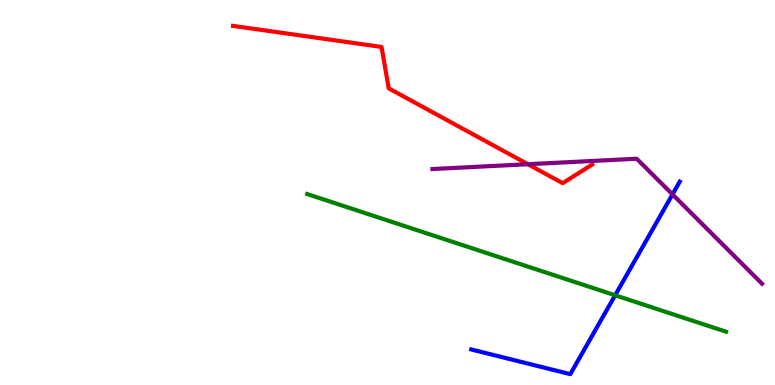[{'lines': ['blue', 'red'], 'intersections': []}, {'lines': ['green', 'red'], 'intersections': []}, {'lines': ['purple', 'red'], 'intersections': [{'x': 6.81, 'y': 5.73}]}, {'lines': ['blue', 'green'], 'intersections': [{'x': 7.94, 'y': 2.33}]}, {'lines': ['blue', 'purple'], 'intersections': [{'x': 8.68, 'y': 4.95}]}, {'lines': ['green', 'purple'], 'intersections': []}]